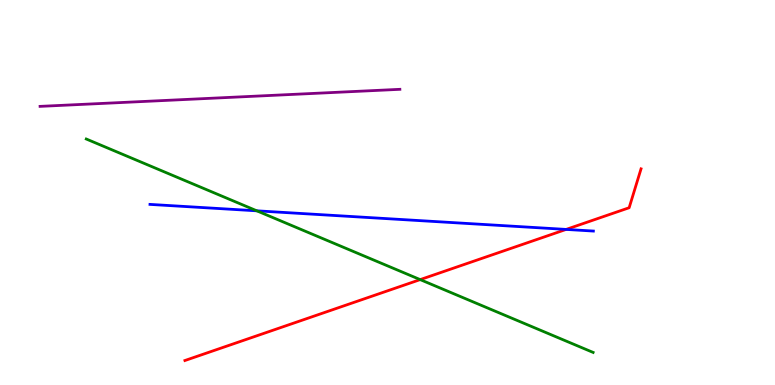[{'lines': ['blue', 'red'], 'intersections': [{'x': 7.3, 'y': 4.04}]}, {'lines': ['green', 'red'], 'intersections': [{'x': 5.42, 'y': 2.74}]}, {'lines': ['purple', 'red'], 'intersections': []}, {'lines': ['blue', 'green'], 'intersections': [{'x': 3.31, 'y': 4.52}]}, {'lines': ['blue', 'purple'], 'intersections': []}, {'lines': ['green', 'purple'], 'intersections': []}]